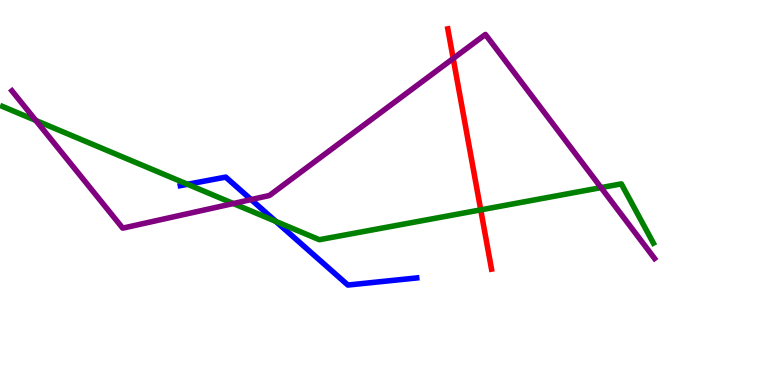[{'lines': ['blue', 'red'], 'intersections': []}, {'lines': ['green', 'red'], 'intersections': [{'x': 6.2, 'y': 4.55}]}, {'lines': ['purple', 'red'], 'intersections': [{'x': 5.85, 'y': 8.48}]}, {'lines': ['blue', 'green'], 'intersections': [{'x': 2.42, 'y': 5.21}, {'x': 3.56, 'y': 4.25}]}, {'lines': ['blue', 'purple'], 'intersections': [{'x': 3.24, 'y': 4.82}]}, {'lines': ['green', 'purple'], 'intersections': [{'x': 0.462, 'y': 6.87}, {'x': 3.01, 'y': 4.71}, {'x': 7.76, 'y': 5.13}]}]